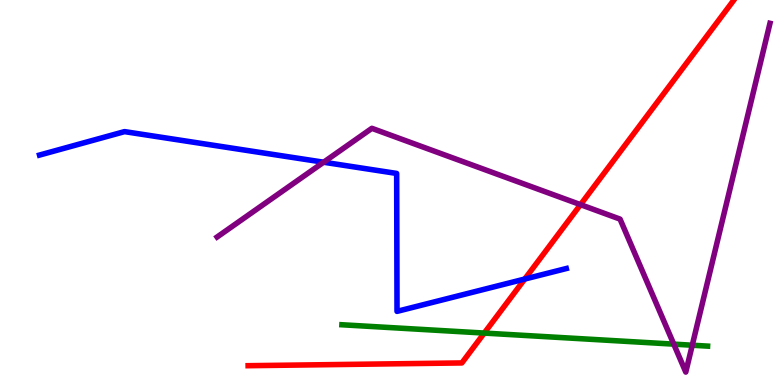[{'lines': ['blue', 'red'], 'intersections': [{'x': 6.77, 'y': 2.75}]}, {'lines': ['green', 'red'], 'intersections': [{'x': 6.25, 'y': 1.35}]}, {'lines': ['purple', 'red'], 'intersections': [{'x': 7.49, 'y': 4.68}]}, {'lines': ['blue', 'green'], 'intersections': []}, {'lines': ['blue', 'purple'], 'intersections': [{'x': 4.18, 'y': 5.79}]}, {'lines': ['green', 'purple'], 'intersections': [{'x': 8.69, 'y': 1.06}, {'x': 8.93, 'y': 1.03}]}]